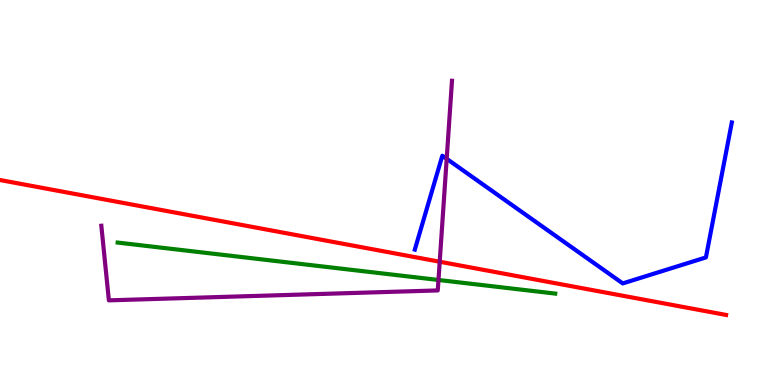[{'lines': ['blue', 'red'], 'intersections': []}, {'lines': ['green', 'red'], 'intersections': []}, {'lines': ['purple', 'red'], 'intersections': [{'x': 5.67, 'y': 3.2}]}, {'lines': ['blue', 'green'], 'intersections': []}, {'lines': ['blue', 'purple'], 'intersections': [{'x': 5.76, 'y': 5.87}]}, {'lines': ['green', 'purple'], 'intersections': [{'x': 5.66, 'y': 2.73}]}]